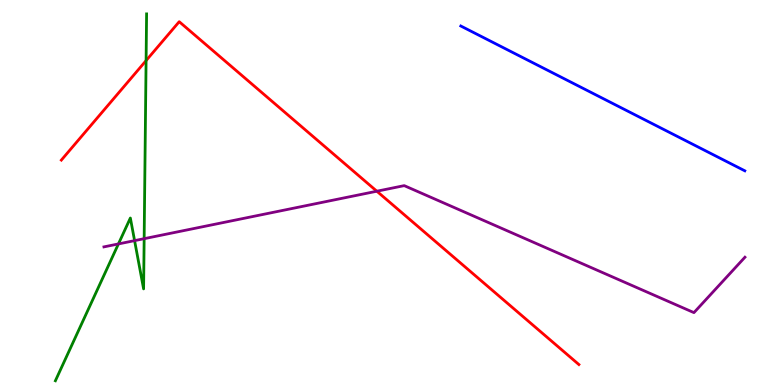[{'lines': ['blue', 'red'], 'intersections': []}, {'lines': ['green', 'red'], 'intersections': [{'x': 1.88, 'y': 8.43}]}, {'lines': ['purple', 'red'], 'intersections': [{'x': 4.86, 'y': 5.03}]}, {'lines': ['blue', 'green'], 'intersections': []}, {'lines': ['blue', 'purple'], 'intersections': []}, {'lines': ['green', 'purple'], 'intersections': [{'x': 1.53, 'y': 3.66}, {'x': 1.74, 'y': 3.75}, {'x': 1.86, 'y': 3.8}]}]